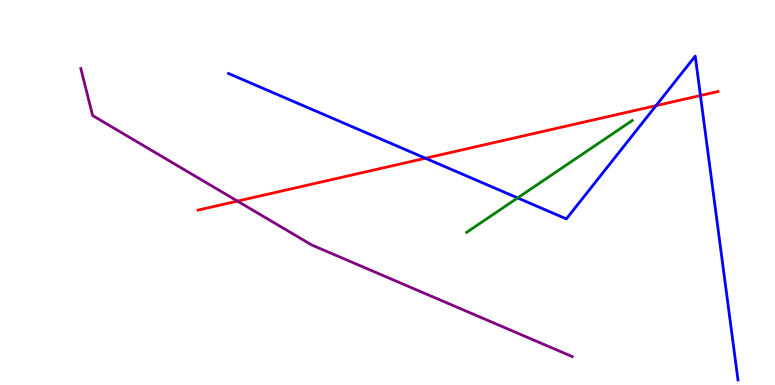[{'lines': ['blue', 'red'], 'intersections': [{'x': 5.49, 'y': 5.89}, {'x': 8.46, 'y': 7.26}, {'x': 9.04, 'y': 7.52}]}, {'lines': ['green', 'red'], 'intersections': []}, {'lines': ['purple', 'red'], 'intersections': [{'x': 3.06, 'y': 4.78}]}, {'lines': ['blue', 'green'], 'intersections': [{'x': 6.68, 'y': 4.86}]}, {'lines': ['blue', 'purple'], 'intersections': []}, {'lines': ['green', 'purple'], 'intersections': []}]